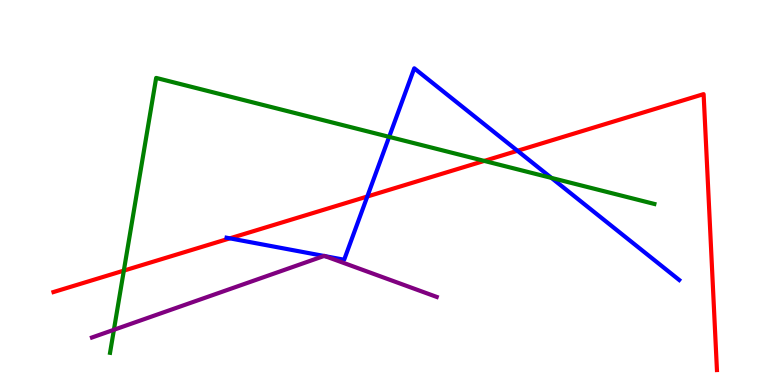[{'lines': ['blue', 'red'], 'intersections': [{'x': 2.97, 'y': 3.81}, {'x': 4.74, 'y': 4.9}, {'x': 6.68, 'y': 6.08}]}, {'lines': ['green', 'red'], 'intersections': [{'x': 1.6, 'y': 2.97}, {'x': 6.25, 'y': 5.82}]}, {'lines': ['purple', 'red'], 'intersections': []}, {'lines': ['blue', 'green'], 'intersections': [{'x': 5.02, 'y': 6.45}, {'x': 7.12, 'y': 5.38}]}, {'lines': ['blue', 'purple'], 'intersections': [{'x': 4.18, 'y': 3.35}, {'x': 4.2, 'y': 3.35}]}, {'lines': ['green', 'purple'], 'intersections': [{'x': 1.47, 'y': 1.43}]}]